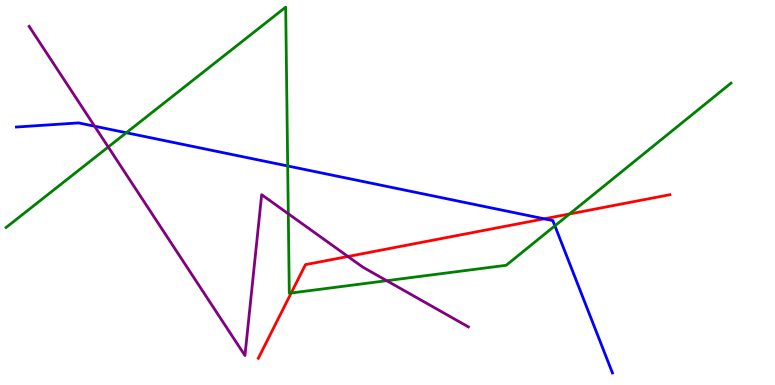[{'lines': ['blue', 'red'], 'intersections': [{'x': 7.02, 'y': 4.32}]}, {'lines': ['green', 'red'], 'intersections': [{'x': 3.76, 'y': 2.39}, {'x': 7.35, 'y': 4.44}]}, {'lines': ['purple', 'red'], 'intersections': [{'x': 4.49, 'y': 3.34}]}, {'lines': ['blue', 'green'], 'intersections': [{'x': 1.63, 'y': 6.55}, {'x': 3.71, 'y': 5.69}, {'x': 7.16, 'y': 4.13}]}, {'lines': ['blue', 'purple'], 'intersections': [{'x': 1.22, 'y': 6.72}]}, {'lines': ['green', 'purple'], 'intersections': [{'x': 1.4, 'y': 6.18}, {'x': 3.72, 'y': 4.45}, {'x': 4.99, 'y': 2.71}]}]